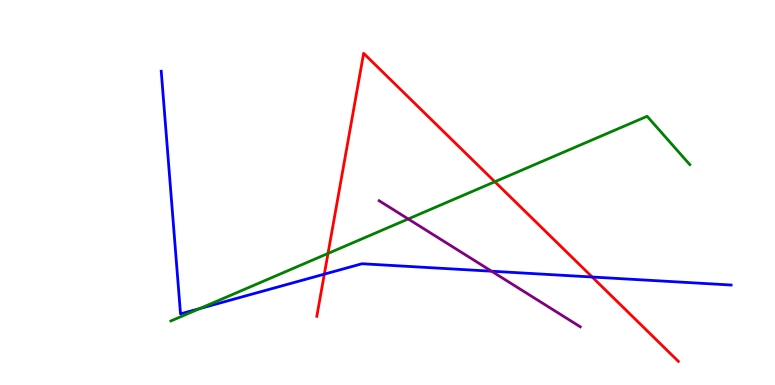[{'lines': ['blue', 'red'], 'intersections': [{'x': 4.18, 'y': 2.88}, {'x': 7.64, 'y': 2.8}]}, {'lines': ['green', 'red'], 'intersections': [{'x': 4.23, 'y': 3.42}, {'x': 6.38, 'y': 5.28}]}, {'lines': ['purple', 'red'], 'intersections': []}, {'lines': ['blue', 'green'], 'intersections': [{'x': 2.58, 'y': 1.99}]}, {'lines': ['blue', 'purple'], 'intersections': [{'x': 6.34, 'y': 2.96}]}, {'lines': ['green', 'purple'], 'intersections': [{'x': 5.27, 'y': 4.31}]}]